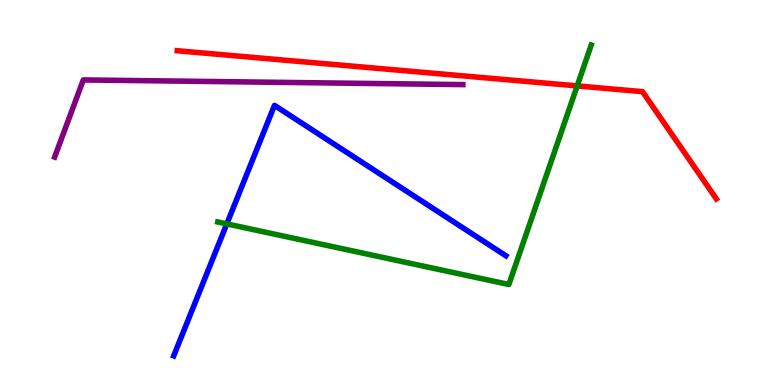[{'lines': ['blue', 'red'], 'intersections': []}, {'lines': ['green', 'red'], 'intersections': [{'x': 7.45, 'y': 7.77}]}, {'lines': ['purple', 'red'], 'intersections': []}, {'lines': ['blue', 'green'], 'intersections': [{'x': 2.93, 'y': 4.18}]}, {'lines': ['blue', 'purple'], 'intersections': []}, {'lines': ['green', 'purple'], 'intersections': []}]